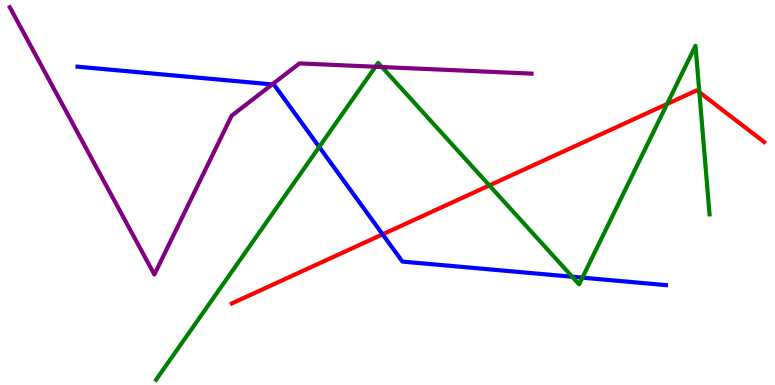[{'lines': ['blue', 'red'], 'intersections': [{'x': 4.94, 'y': 3.91}]}, {'lines': ['green', 'red'], 'intersections': [{'x': 6.31, 'y': 5.18}, {'x': 8.61, 'y': 7.3}, {'x': 9.02, 'y': 7.6}]}, {'lines': ['purple', 'red'], 'intersections': []}, {'lines': ['blue', 'green'], 'intersections': [{'x': 4.12, 'y': 6.18}, {'x': 7.38, 'y': 2.81}, {'x': 7.51, 'y': 2.79}]}, {'lines': ['blue', 'purple'], 'intersections': [{'x': 3.51, 'y': 7.81}]}, {'lines': ['green', 'purple'], 'intersections': [{'x': 4.84, 'y': 8.27}, {'x': 4.93, 'y': 8.26}]}]